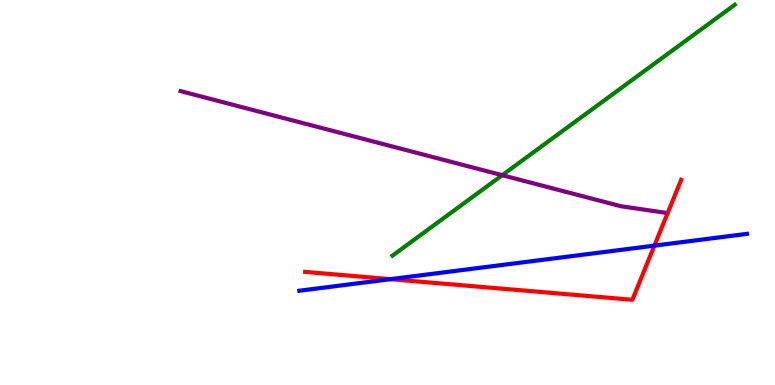[{'lines': ['blue', 'red'], 'intersections': [{'x': 5.04, 'y': 2.75}, {'x': 8.44, 'y': 3.62}]}, {'lines': ['green', 'red'], 'intersections': []}, {'lines': ['purple', 'red'], 'intersections': []}, {'lines': ['blue', 'green'], 'intersections': []}, {'lines': ['blue', 'purple'], 'intersections': []}, {'lines': ['green', 'purple'], 'intersections': [{'x': 6.48, 'y': 5.45}]}]